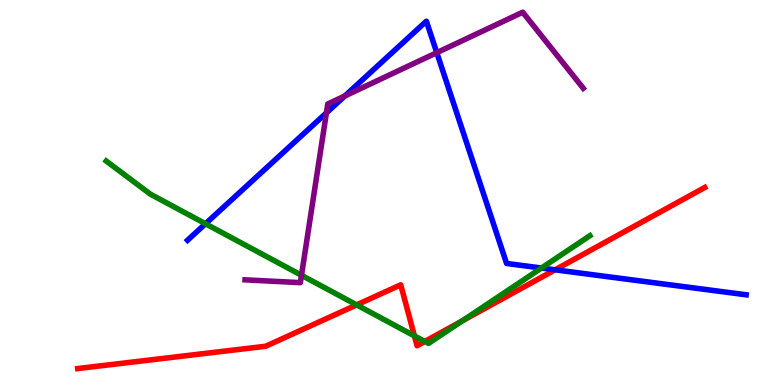[{'lines': ['blue', 'red'], 'intersections': [{'x': 7.16, 'y': 2.99}]}, {'lines': ['green', 'red'], 'intersections': [{'x': 4.6, 'y': 2.08}, {'x': 5.35, 'y': 1.28}, {'x': 5.48, 'y': 1.13}, {'x': 5.97, 'y': 1.67}]}, {'lines': ['purple', 'red'], 'intersections': []}, {'lines': ['blue', 'green'], 'intersections': [{'x': 2.65, 'y': 4.19}, {'x': 6.99, 'y': 3.04}]}, {'lines': ['blue', 'purple'], 'intersections': [{'x': 4.21, 'y': 7.07}, {'x': 4.45, 'y': 7.51}, {'x': 5.64, 'y': 8.63}]}, {'lines': ['green', 'purple'], 'intersections': [{'x': 3.89, 'y': 2.85}]}]